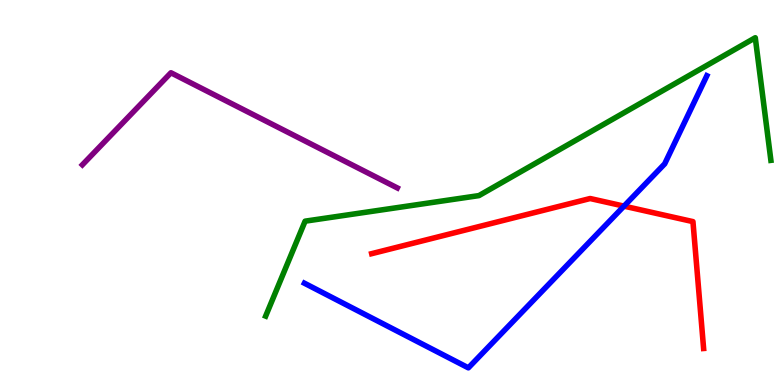[{'lines': ['blue', 'red'], 'intersections': [{'x': 8.05, 'y': 4.65}]}, {'lines': ['green', 'red'], 'intersections': []}, {'lines': ['purple', 'red'], 'intersections': []}, {'lines': ['blue', 'green'], 'intersections': []}, {'lines': ['blue', 'purple'], 'intersections': []}, {'lines': ['green', 'purple'], 'intersections': []}]